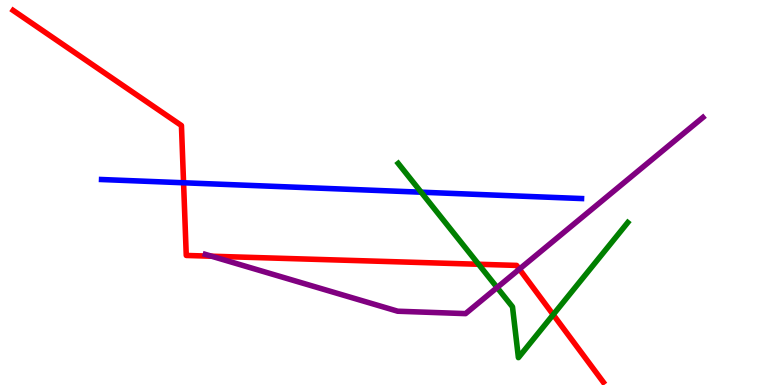[{'lines': ['blue', 'red'], 'intersections': [{'x': 2.37, 'y': 5.25}]}, {'lines': ['green', 'red'], 'intersections': [{'x': 6.18, 'y': 3.14}, {'x': 7.14, 'y': 1.83}]}, {'lines': ['purple', 'red'], 'intersections': [{'x': 2.73, 'y': 3.35}, {'x': 6.7, 'y': 3.01}]}, {'lines': ['blue', 'green'], 'intersections': [{'x': 5.43, 'y': 5.01}]}, {'lines': ['blue', 'purple'], 'intersections': []}, {'lines': ['green', 'purple'], 'intersections': [{'x': 6.41, 'y': 2.53}]}]